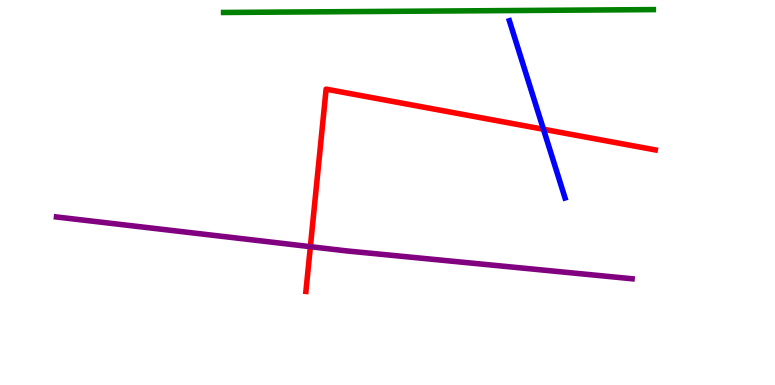[{'lines': ['blue', 'red'], 'intersections': [{'x': 7.01, 'y': 6.64}]}, {'lines': ['green', 'red'], 'intersections': []}, {'lines': ['purple', 'red'], 'intersections': [{'x': 4.0, 'y': 3.59}]}, {'lines': ['blue', 'green'], 'intersections': []}, {'lines': ['blue', 'purple'], 'intersections': []}, {'lines': ['green', 'purple'], 'intersections': []}]